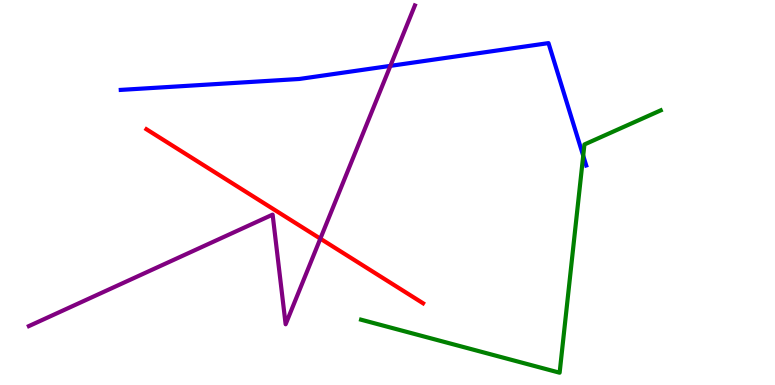[{'lines': ['blue', 'red'], 'intersections': []}, {'lines': ['green', 'red'], 'intersections': []}, {'lines': ['purple', 'red'], 'intersections': [{'x': 4.13, 'y': 3.8}]}, {'lines': ['blue', 'green'], 'intersections': [{'x': 7.53, 'y': 5.95}]}, {'lines': ['blue', 'purple'], 'intersections': [{'x': 5.04, 'y': 8.29}]}, {'lines': ['green', 'purple'], 'intersections': []}]